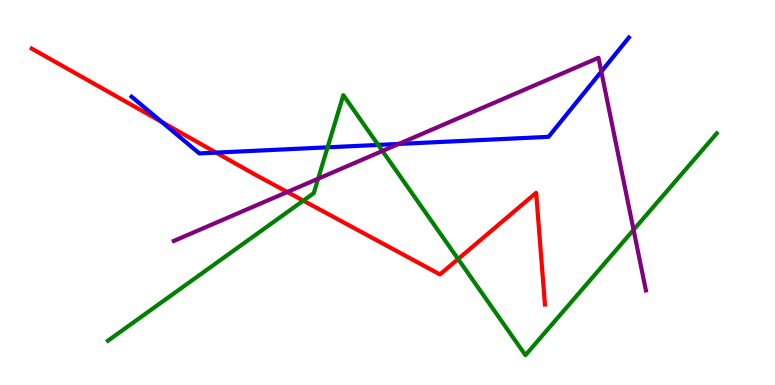[{'lines': ['blue', 'red'], 'intersections': [{'x': 2.09, 'y': 6.83}, {'x': 2.79, 'y': 6.04}]}, {'lines': ['green', 'red'], 'intersections': [{'x': 3.91, 'y': 4.79}, {'x': 5.91, 'y': 3.27}]}, {'lines': ['purple', 'red'], 'intersections': [{'x': 3.71, 'y': 5.01}]}, {'lines': ['blue', 'green'], 'intersections': [{'x': 4.23, 'y': 6.17}, {'x': 4.88, 'y': 6.24}]}, {'lines': ['blue', 'purple'], 'intersections': [{'x': 5.14, 'y': 6.26}, {'x': 7.76, 'y': 8.14}]}, {'lines': ['green', 'purple'], 'intersections': [{'x': 4.1, 'y': 5.36}, {'x': 4.93, 'y': 6.08}, {'x': 8.17, 'y': 4.03}]}]